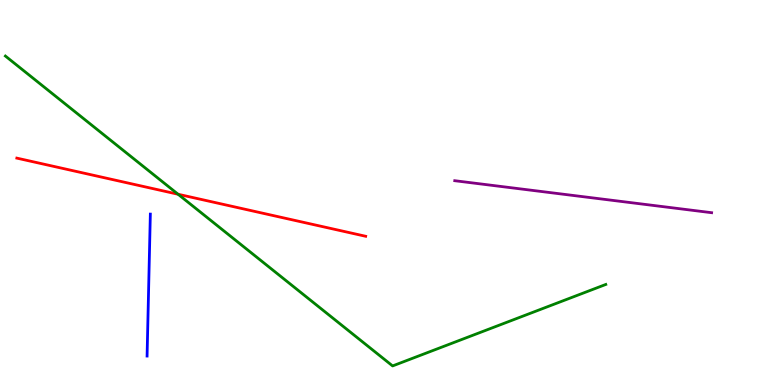[{'lines': ['blue', 'red'], 'intersections': []}, {'lines': ['green', 'red'], 'intersections': [{'x': 2.3, 'y': 4.95}]}, {'lines': ['purple', 'red'], 'intersections': []}, {'lines': ['blue', 'green'], 'intersections': []}, {'lines': ['blue', 'purple'], 'intersections': []}, {'lines': ['green', 'purple'], 'intersections': []}]